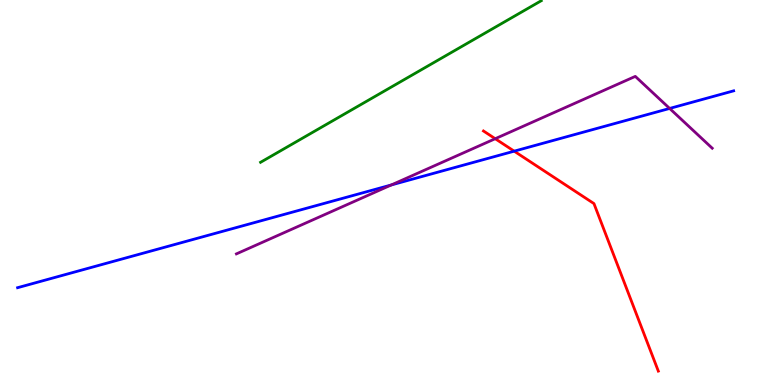[{'lines': ['blue', 'red'], 'intersections': [{'x': 6.63, 'y': 6.07}]}, {'lines': ['green', 'red'], 'intersections': []}, {'lines': ['purple', 'red'], 'intersections': [{'x': 6.39, 'y': 6.4}]}, {'lines': ['blue', 'green'], 'intersections': []}, {'lines': ['blue', 'purple'], 'intersections': [{'x': 5.05, 'y': 5.2}, {'x': 8.64, 'y': 7.18}]}, {'lines': ['green', 'purple'], 'intersections': []}]